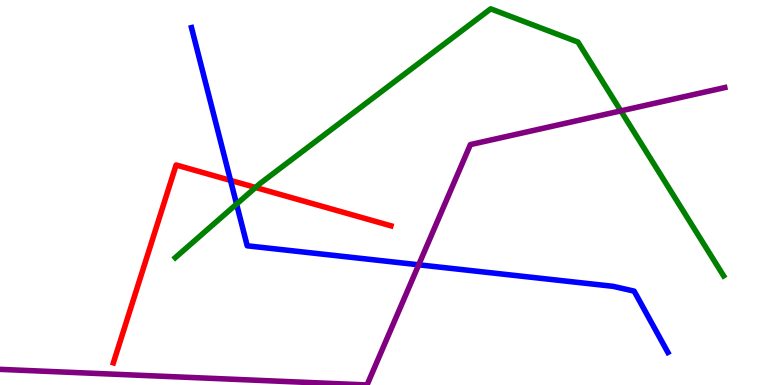[{'lines': ['blue', 'red'], 'intersections': [{'x': 2.97, 'y': 5.31}]}, {'lines': ['green', 'red'], 'intersections': [{'x': 3.3, 'y': 5.13}]}, {'lines': ['purple', 'red'], 'intersections': []}, {'lines': ['blue', 'green'], 'intersections': [{'x': 3.05, 'y': 4.7}]}, {'lines': ['blue', 'purple'], 'intersections': [{'x': 5.4, 'y': 3.12}]}, {'lines': ['green', 'purple'], 'intersections': [{'x': 8.01, 'y': 7.12}]}]